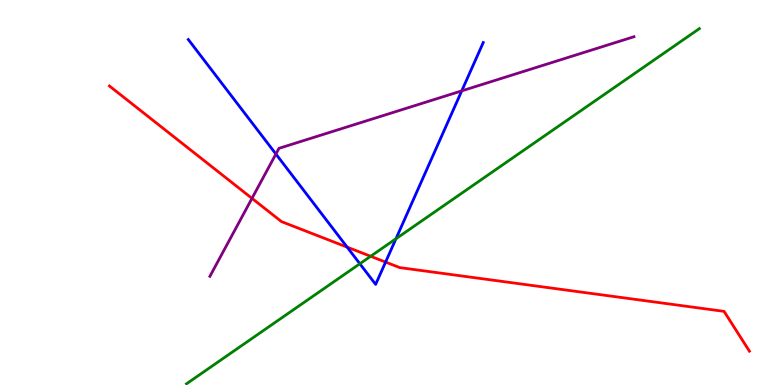[{'lines': ['blue', 'red'], 'intersections': [{'x': 4.48, 'y': 3.58}, {'x': 4.98, 'y': 3.19}]}, {'lines': ['green', 'red'], 'intersections': [{'x': 4.78, 'y': 3.34}]}, {'lines': ['purple', 'red'], 'intersections': [{'x': 3.25, 'y': 4.85}]}, {'lines': ['blue', 'green'], 'intersections': [{'x': 4.64, 'y': 3.15}, {'x': 5.11, 'y': 3.8}]}, {'lines': ['blue', 'purple'], 'intersections': [{'x': 3.56, 'y': 6.0}, {'x': 5.96, 'y': 7.64}]}, {'lines': ['green', 'purple'], 'intersections': []}]